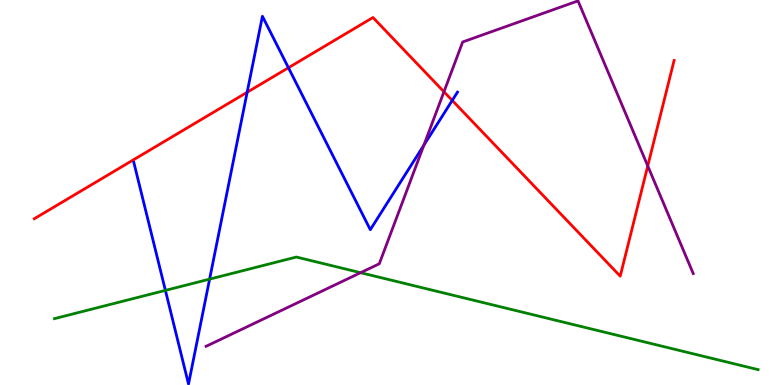[{'lines': ['blue', 'red'], 'intersections': [{'x': 3.19, 'y': 7.6}, {'x': 3.72, 'y': 8.24}, {'x': 5.84, 'y': 7.39}]}, {'lines': ['green', 'red'], 'intersections': []}, {'lines': ['purple', 'red'], 'intersections': [{'x': 5.73, 'y': 7.62}, {'x': 8.36, 'y': 5.69}]}, {'lines': ['blue', 'green'], 'intersections': [{'x': 2.13, 'y': 2.46}, {'x': 2.7, 'y': 2.75}]}, {'lines': ['blue', 'purple'], 'intersections': [{'x': 5.47, 'y': 6.23}]}, {'lines': ['green', 'purple'], 'intersections': [{'x': 4.65, 'y': 2.92}]}]